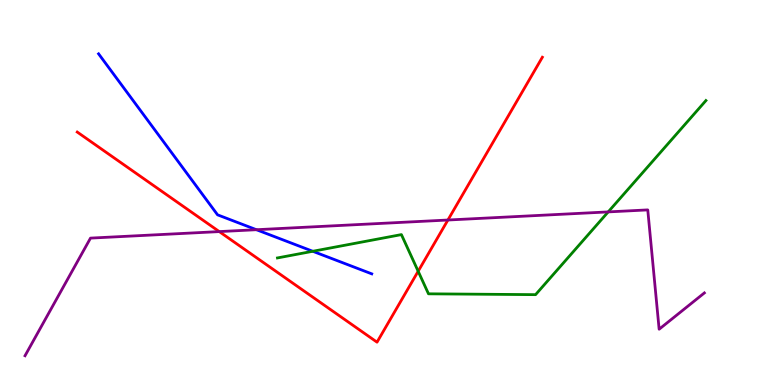[{'lines': ['blue', 'red'], 'intersections': []}, {'lines': ['green', 'red'], 'intersections': [{'x': 5.4, 'y': 2.95}]}, {'lines': ['purple', 'red'], 'intersections': [{'x': 2.83, 'y': 3.98}, {'x': 5.78, 'y': 4.29}]}, {'lines': ['blue', 'green'], 'intersections': [{'x': 4.04, 'y': 3.47}]}, {'lines': ['blue', 'purple'], 'intersections': [{'x': 3.31, 'y': 4.03}]}, {'lines': ['green', 'purple'], 'intersections': [{'x': 7.85, 'y': 4.5}]}]